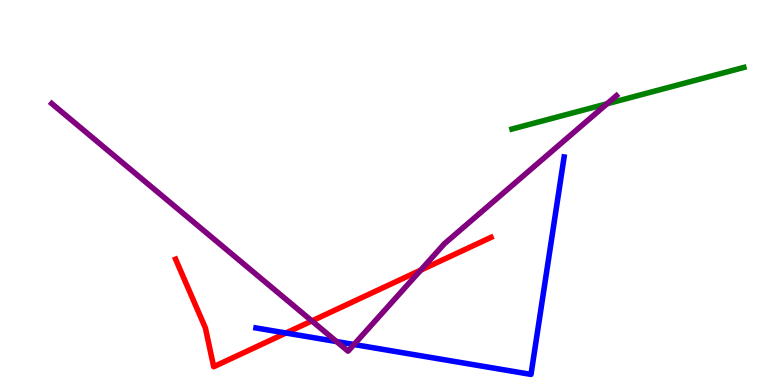[{'lines': ['blue', 'red'], 'intersections': [{'x': 3.69, 'y': 1.35}]}, {'lines': ['green', 'red'], 'intersections': []}, {'lines': ['purple', 'red'], 'intersections': [{'x': 4.02, 'y': 1.66}, {'x': 5.43, 'y': 2.98}]}, {'lines': ['blue', 'green'], 'intersections': []}, {'lines': ['blue', 'purple'], 'intersections': [{'x': 4.34, 'y': 1.13}, {'x': 4.57, 'y': 1.05}]}, {'lines': ['green', 'purple'], 'intersections': [{'x': 7.83, 'y': 7.3}]}]